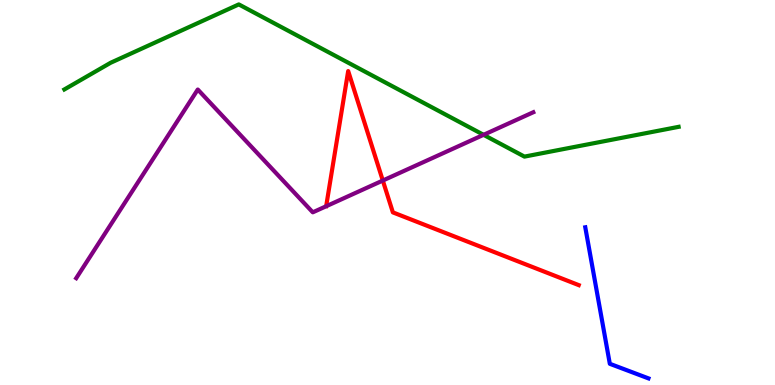[{'lines': ['blue', 'red'], 'intersections': []}, {'lines': ['green', 'red'], 'intersections': []}, {'lines': ['purple', 'red'], 'intersections': [{'x': 4.94, 'y': 5.31}]}, {'lines': ['blue', 'green'], 'intersections': []}, {'lines': ['blue', 'purple'], 'intersections': []}, {'lines': ['green', 'purple'], 'intersections': [{'x': 6.24, 'y': 6.5}]}]